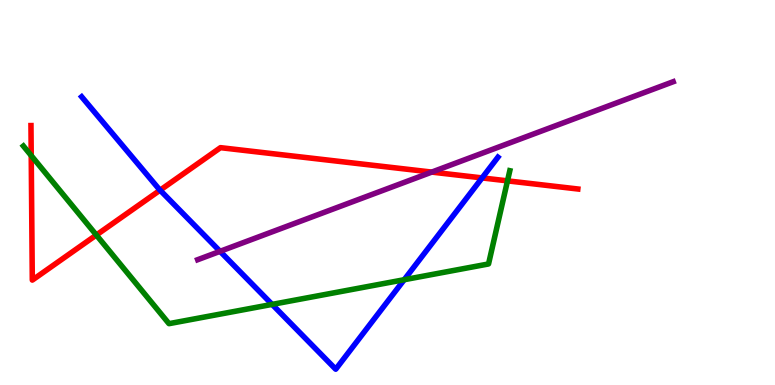[{'lines': ['blue', 'red'], 'intersections': [{'x': 2.07, 'y': 5.06}, {'x': 6.22, 'y': 5.38}]}, {'lines': ['green', 'red'], 'intersections': [{'x': 0.403, 'y': 5.96}, {'x': 1.24, 'y': 3.9}, {'x': 6.55, 'y': 5.3}]}, {'lines': ['purple', 'red'], 'intersections': [{'x': 5.57, 'y': 5.53}]}, {'lines': ['blue', 'green'], 'intersections': [{'x': 3.51, 'y': 2.09}, {'x': 5.22, 'y': 2.73}]}, {'lines': ['blue', 'purple'], 'intersections': [{'x': 2.84, 'y': 3.47}]}, {'lines': ['green', 'purple'], 'intersections': []}]